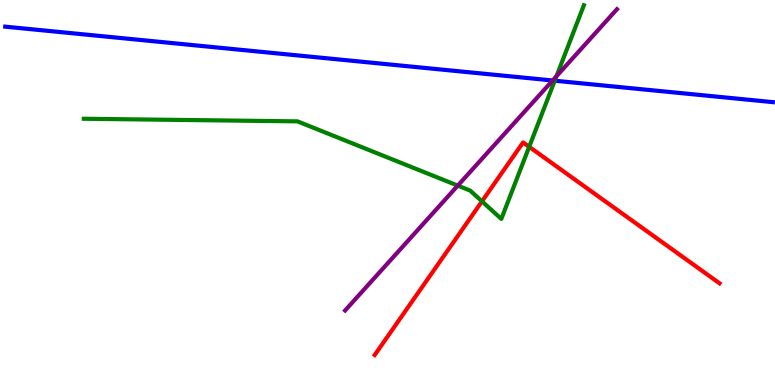[{'lines': ['blue', 'red'], 'intersections': []}, {'lines': ['green', 'red'], 'intersections': [{'x': 6.22, 'y': 4.77}, {'x': 6.83, 'y': 6.19}]}, {'lines': ['purple', 'red'], 'intersections': []}, {'lines': ['blue', 'green'], 'intersections': [{'x': 7.16, 'y': 7.9}]}, {'lines': ['blue', 'purple'], 'intersections': [{'x': 7.13, 'y': 7.91}]}, {'lines': ['green', 'purple'], 'intersections': [{'x': 5.91, 'y': 5.18}, {'x': 7.18, 'y': 8.02}]}]